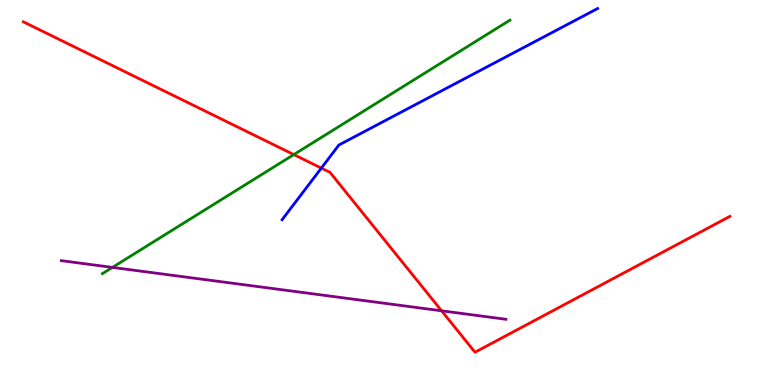[{'lines': ['blue', 'red'], 'intersections': [{'x': 4.15, 'y': 5.63}]}, {'lines': ['green', 'red'], 'intersections': [{'x': 3.79, 'y': 5.98}]}, {'lines': ['purple', 'red'], 'intersections': [{'x': 5.7, 'y': 1.93}]}, {'lines': ['blue', 'green'], 'intersections': []}, {'lines': ['blue', 'purple'], 'intersections': []}, {'lines': ['green', 'purple'], 'intersections': [{'x': 1.45, 'y': 3.05}]}]